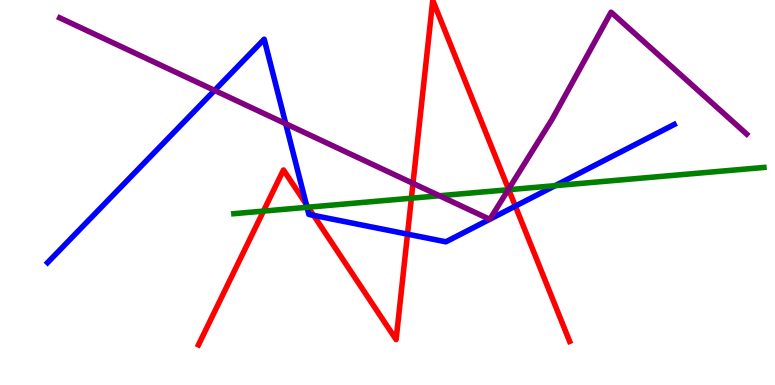[{'lines': ['blue', 'red'], 'intersections': [{'x': 3.95, 'y': 4.69}, {'x': 4.05, 'y': 4.41}, {'x': 5.26, 'y': 3.92}, {'x': 6.65, 'y': 4.65}]}, {'lines': ['green', 'red'], 'intersections': [{'x': 3.4, 'y': 4.52}, {'x': 3.98, 'y': 4.62}, {'x': 5.31, 'y': 4.85}, {'x': 6.56, 'y': 5.07}]}, {'lines': ['purple', 'red'], 'intersections': [{'x': 5.33, 'y': 5.24}, {'x': 6.56, 'y': 5.09}]}, {'lines': ['blue', 'green'], 'intersections': [{'x': 3.96, 'y': 4.62}, {'x': 7.16, 'y': 5.18}]}, {'lines': ['blue', 'purple'], 'intersections': [{'x': 2.77, 'y': 7.65}, {'x': 3.69, 'y': 6.79}, {'x': 6.32, 'y': 4.3}, {'x': 6.32, 'y': 4.31}]}, {'lines': ['green', 'purple'], 'intersections': [{'x': 5.67, 'y': 4.92}, {'x': 6.56, 'y': 5.07}]}]